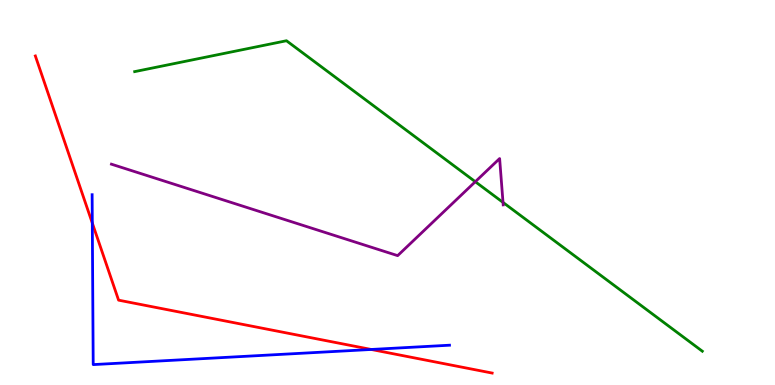[{'lines': ['blue', 'red'], 'intersections': [{'x': 1.19, 'y': 4.21}, {'x': 4.79, 'y': 0.923}]}, {'lines': ['green', 'red'], 'intersections': []}, {'lines': ['purple', 'red'], 'intersections': []}, {'lines': ['blue', 'green'], 'intersections': []}, {'lines': ['blue', 'purple'], 'intersections': []}, {'lines': ['green', 'purple'], 'intersections': [{'x': 6.13, 'y': 5.28}, {'x': 6.49, 'y': 4.74}]}]